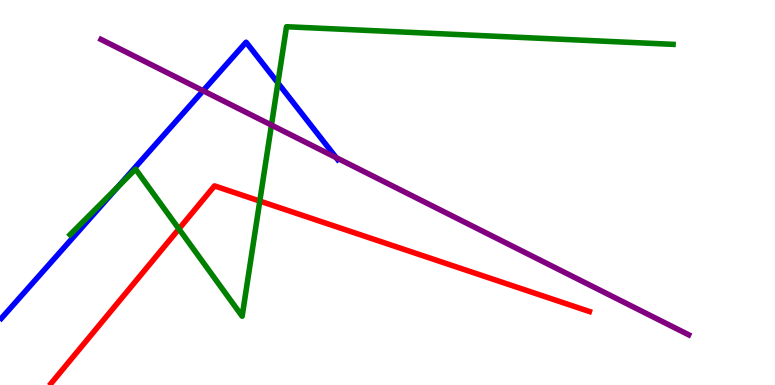[{'lines': ['blue', 'red'], 'intersections': []}, {'lines': ['green', 'red'], 'intersections': [{'x': 2.31, 'y': 4.05}, {'x': 3.35, 'y': 4.78}]}, {'lines': ['purple', 'red'], 'intersections': []}, {'lines': ['blue', 'green'], 'intersections': [{'x': 1.52, 'y': 5.15}, {'x': 3.59, 'y': 7.85}]}, {'lines': ['blue', 'purple'], 'intersections': [{'x': 2.62, 'y': 7.64}, {'x': 4.34, 'y': 5.91}]}, {'lines': ['green', 'purple'], 'intersections': [{'x': 3.5, 'y': 6.75}]}]